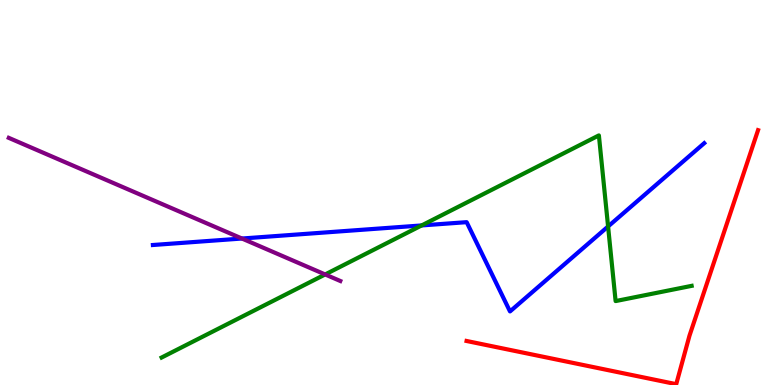[{'lines': ['blue', 'red'], 'intersections': []}, {'lines': ['green', 'red'], 'intersections': []}, {'lines': ['purple', 'red'], 'intersections': []}, {'lines': ['blue', 'green'], 'intersections': [{'x': 5.44, 'y': 4.14}, {'x': 7.85, 'y': 4.12}]}, {'lines': ['blue', 'purple'], 'intersections': [{'x': 3.12, 'y': 3.8}]}, {'lines': ['green', 'purple'], 'intersections': [{'x': 4.2, 'y': 2.87}]}]